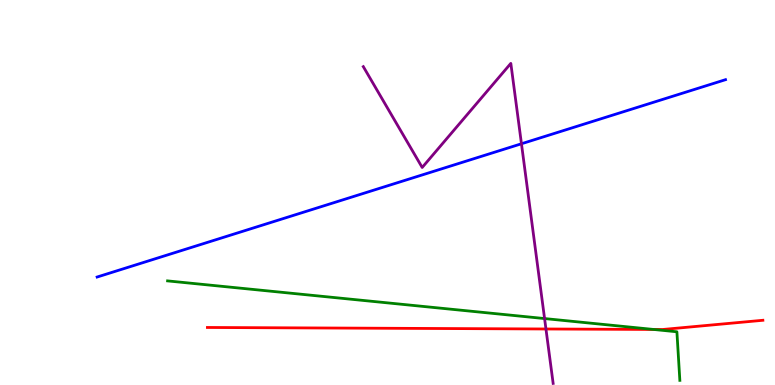[{'lines': ['blue', 'red'], 'intersections': []}, {'lines': ['green', 'red'], 'intersections': [{'x': 8.44, 'y': 1.44}]}, {'lines': ['purple', 'red'], 'intersections': [{'x': 7.04, 'y': 1.45}]}, {'lines': ['blue', 'green'], 'intersections': []}, {'lines': ['blue', 'purple'], 'intersections': [{'x': 6.73, 'y': 6.27}]}, {'lines': ['green', 'purple'], 'intersections': [{'x': 7.03, 'y': 1.73}]}]